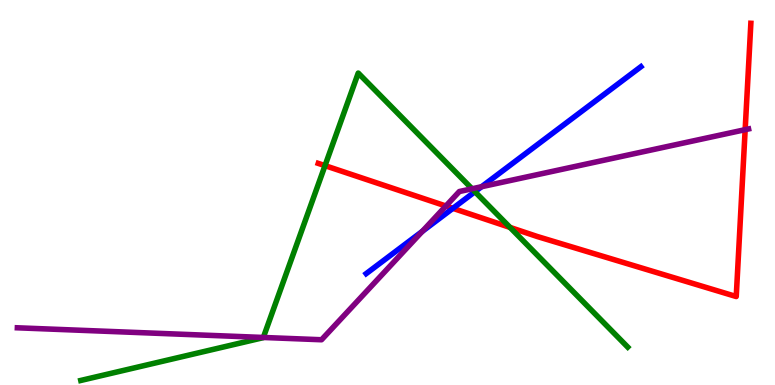[{'lines': ['blue', 'red'], 'intersections': [{'x': 5.84, 'y': 4.59}]}, {'lines': ['green', 'red'], 'intersections': [{'x': 4.19, 'y': 5.7}, {'x': 6.58, 'y': 4.09}]}, {'lines': ['purple', 'red'], 'intersections': [{'x': 5.75, 'y': 4.65}, {'x': 9.62, 'y': 6.63}]}, {'lines': ['blue', 'green'], 'intersections': [{'x': 6.13, 'y': 5.02}]}, {'lines': ['blue', 'purple'], 'intersections': [{'x': 5.45, 'y': 3.99}, {'x': 6.21, 'y': 5.15}]}, {'lines': ['green', 'purple'], 'intersections': [{'x': 3.4, 'y': 1.23}, {'x': 6.09, 'y': 5.1}]}]